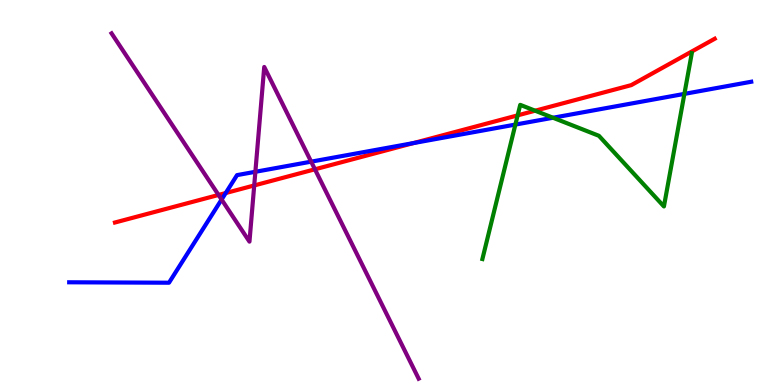[{'lines': ['blue', 'red'], 'intersections': [{'x': 2.91, 'y': 4.99}, {'x': 5.33, 'y': 6.28}]}, {'lines': ['green', 'red'], 'intersections': [{'x': 6.68, 'y': 7.0}, {'x': 6.9, 'y': 7.12}]}, {'lines': ['purple', 'red'], 'intersections': [{'x': 2.82, 'y': 4.94}, {'x': 3.28, 'y': 5.18}, {'x': 4.06, 'y': 5.6}]}, {'lines': ['blue', 'green'], 'intersections': [{'x': 6.65, 'y': 6.76}, {'x': 7.14, 'y': 6.94}, {'x': 8.83, 'y': 7.56}]}, {'lines': ['blue', 'purple'], 'intersections': [{'x': 2.86, 'y': 4.82}, {'x': 3.3, 'y': 5.54}, {'x': 4.01, 'y': 5.8}]}, {'lines': ['green', 'purple'], 'intersections': []}]